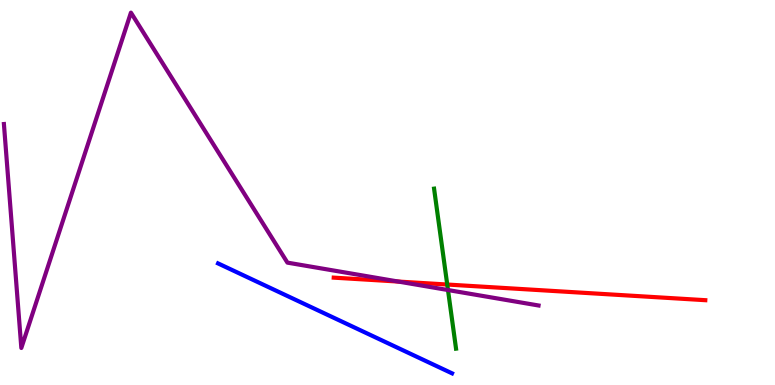[{'lines': ['blue', 'red'], 'intersections': []}, {'lines': ['green', 'red'], 'intersections': [{'x': 5.77, 'y': 2.61}]}, {'lines': ['purple', 'red'], 'intersections': [{'x': 5.14, 'y': 2.69}]}, {'lines': ['blue', 'green'], 'intersections': []}, {'lines': ['blue', 'purple'], 'intersections': []}, {'lines': ['green', 'purple'], 'intersections': [{'x': 5.78, 'y': 2.47}]}]